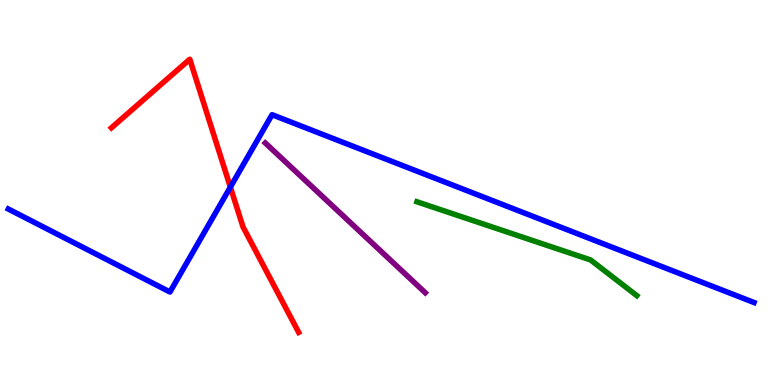[{'lines': ['blue', 'red'], 'intersections': [{'x': 2.97, 'y': 5.14}]}, {'lines': ['green', 'red'], 'intersections': []}, {'lines': ['purple', 'red'], 'intersections': []}, {'lines': ['blue', 'green'], 'intersections': []}, {'lines': ['blue', 'purple'], 'intersections': []}, {'lines': ['green', 'purple'], 'intersections': []}]